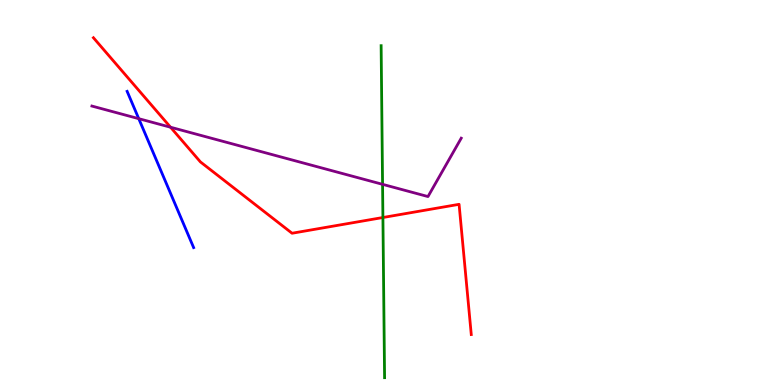[{'lines': ['blue', 'red'], 'intersections': []}, {'lines': ['green', 'red'], 'intersections': [{'x': 4.94, 'y': 4.35}]}, {'lines': ['purple', 'red'], 'intersections': [{'x': 2.2, 'y': 6.7}]}, {'lines': ['blue', 'green'], 'intersections': []}, {'lines': ['blue', 'purple'], 'intersections': [{'x': 1.79, 'y': 6.92}]}, {'lines': ['green', 'purple'], 'intersections': [{'x': 4.94, 'y': 5.21}]}]